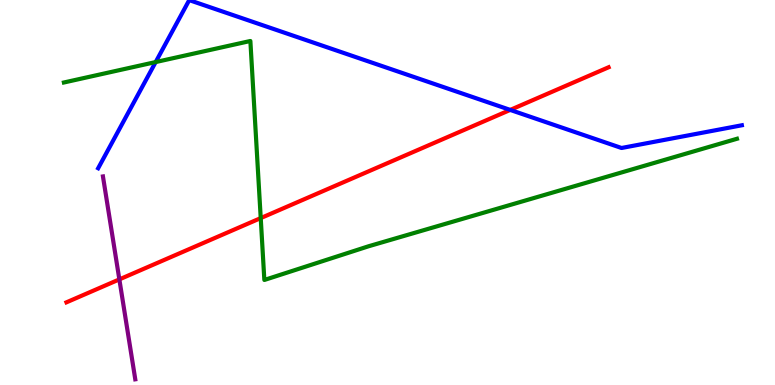[{'lines': ['blue', 'red'], 'intersections': [{'x': 6.58, 'y': 7.15}]}, {'lines': ['green', 'red'], 'intersections': [{'x': 3.36, 'y': 4.34}]}, {'lines': ['purple', 'red'], 'intersections': [{'x': 1.54, 'y': 2.74}]}, {'lines': ['blue', 'green'], 'intersections': [{'x': 2.01, 'y': 8.39}]}, {'lines': ['blue', 'purple'], 'intersections': []}, {'lines': ['green', 'purple'], 'intersections': []}]